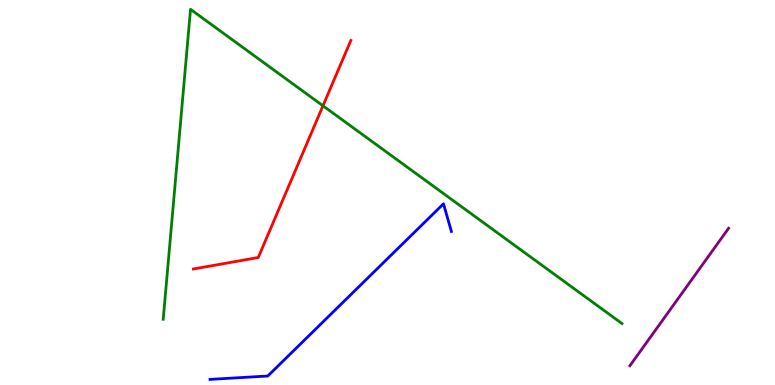[{'lines': ['blue', 'red'], 'intersections': []}, {'lines': ['green', 'red'], 'intersections': [{'x': 4.17, 'y': 7.25}]}, {'lines': ['purple', 'red'], 'intersections': []}, {'lines': ['blue', 'green'], 'intersections': []}, {'lines': ['blue', 'purple'], 'intersections': []}, {'lines': ['green', 'purple'], 'intersections': []}]